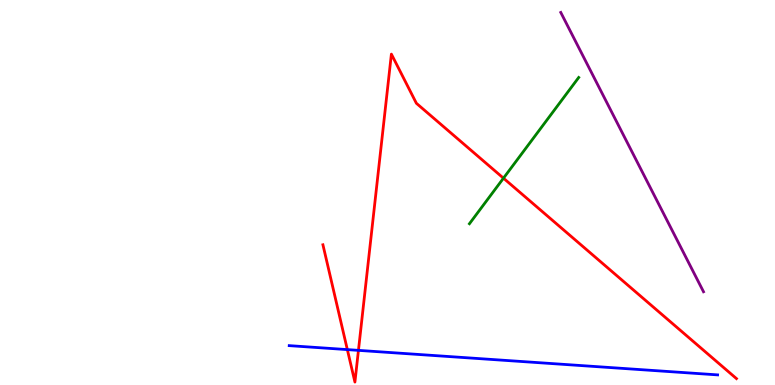[{'lines': ['blue', 'red'], 'intersections': [{'x': 4.48, 'y': 0.919}, {'x': 4.63, 'y': 0.9}]}, {'lines': ['green', 'red'], 'intersections': [{'x': 6.5, 'y': 5.37}]}, {'lines': ['purple', 'red'], 'intersections': []}, {'lines': ['blue', 'green'], 'intersections': []}, {'lines': ['blue', 'purple'], 'intersections': []}, {'lines': ['green', 'purple'], 'intersections': []}]